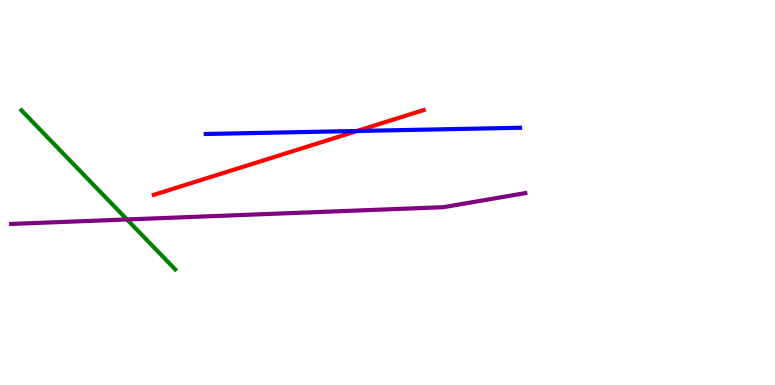[{'lines': ['blue', 'red'], 'intersections': [{'x': 4.61, 'y': 6.6}]}, {'lines': ['green', 'red'], 'intersections': []}, {'lines': ['purple', 'red'], 'intersections': []}, {'lines': ['blue', 'green'], 'intersections': []}, {'lines': ['blue', 'purple'], 'intersections': []}, {'lines': ['green', 'purple'], 'intersections': [{'x': 1.64, 'y': 4.3}]}]